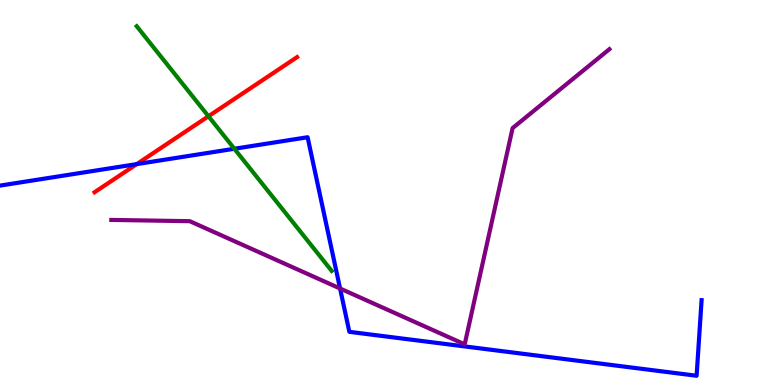[{'lines': ['blue', 'red'], 'intersections': [{'x': 1.76, 'y': 5.74}]}, {'lines': ['green', 'red'], 'intersections': [{'x': 2.69, 'y': 6.98}]}, {'lines': ['purple', 'red'], 'intersections': []}, {'lines': ['blue', 'green'], 'intersections': [{'x': 3.02, 'y': 6.14}]}, {'lines': ['blue', 'purple'], 'intersections': [{'x': 4.39, 'y': 2.51}]}, {'lines': ['green', 'purple'], 'intersections': []}]